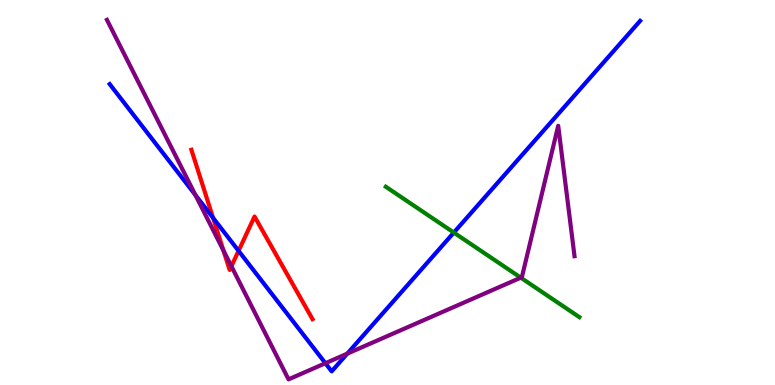[{'lines': ['blue', 'red'], 'intersections': [{'x': 2.75, 'y': 4.34}, {'x': 3.08, 'y': 3.48}]}, {'lines': ['green', 'red'], 'intersections': []}, {'lines': ['purple', 'red'], 'intersections': [{'x': 2.88, 'y': 3.49}, {'x': 2.99, 'y': 3.08}]}, {'lines': ['blue', 'green'], 'intersections': [{'x': 5.86, 'y': 3.96}]}, {'lines': ['blue', 'purple'], 'intersections': [{'x': 2.52, 'y': 4.93}, {'x': 4.2, 'y': 0.566}, {'x': 4.48, 'y': 0.814}]}, {'lines': ['green', 'purple'], 'intersections': [{'x': 6.72, 'y': 2.79}]}]